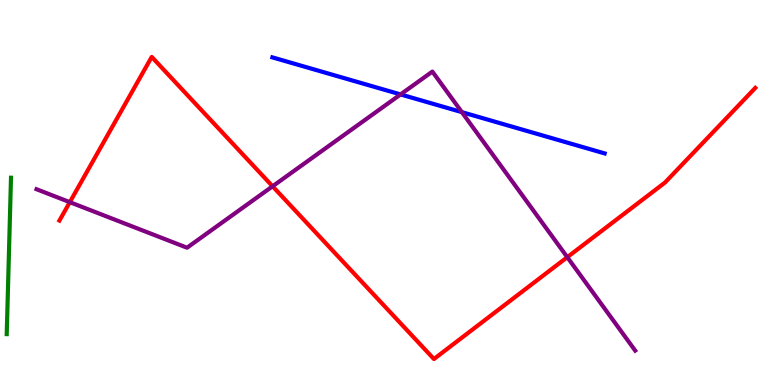[{'lines': ['blue', 'red'], 'intersections': []}, {'lines': ['green', 'red'], 'intersections': []}, {'lines': ['purple', 'red'], 'intersections': [{'x': 0.901, 'y': 4.75}, {'x': 3.52, 'y': 5.16}, {'x': 7.32, 'y': 3.32}]}, {'lines': ['blue', 'green'], 'intersections': []}, {'lines': ['blue', 'purple'], 'intersections': [{'x': 5.17, 'y': 7.55}, {'x': 5.96, 'y': 7.09}]}, {'lines': ['green', 'purple'], 'intersections': []}]